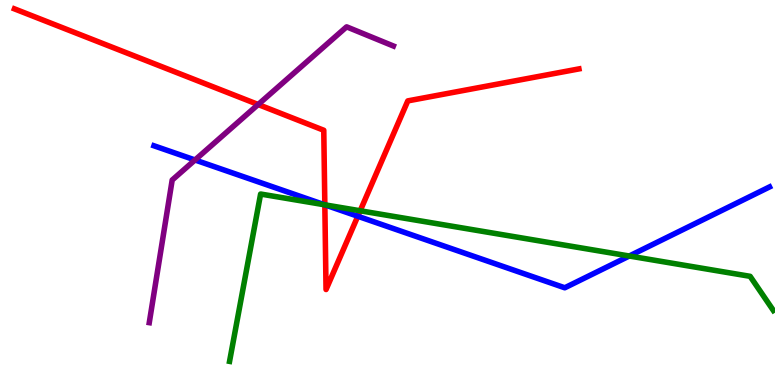[{'lines': ['blue', 'red'], 'intersections': [{'x': 4.19, 'y': 4.68}, {'x': 4.62, 'y': 4.38}]}, {'lines': ['green', 'red'], 'intersections': [{'x': 4.19, 'y': 4.68}, {'x': 4.65, 'y': 4.53}]}, {'lines': ['purple', 'red'], 'intersections': [{'x': 3.33, 'y': 7.29}]}, {'lines': ['blue', 'green'], 'intersections': [{'x': 4.19, 'y': 4.68}, {'x': 8.12, 'y': 3.35}]}, {'lines': ['blue', 'purple'], 'intersections': [{'x': 2.52, 'y': 5.84}]}, {'lines': ['green', 'purple'], 'intersections': []}]